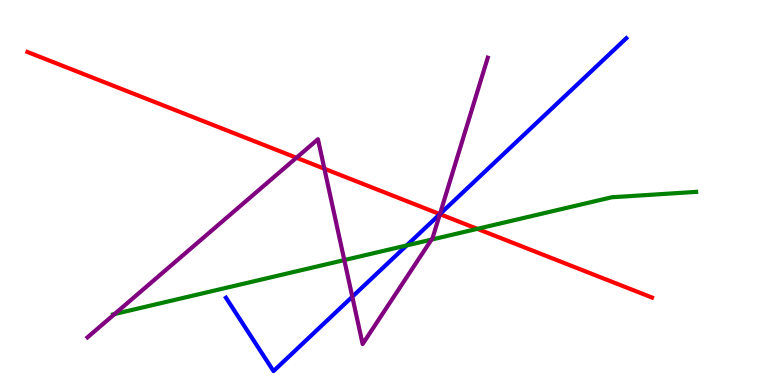[{'lines': ['blue', 'red'], 'intersections': [{'x': 5.68, 'y': 4.44}]}, {'lines': ['green', 'red'], 'intersections': [{'x': 6.16, 'y': 4.06}]}, {'lines': ['purple', 'red'], 'intersections': [{'x': 3.83, 'y': 5.9}, {'x': 4.19, 'y': 5.62}, {'x': 5.68, 'y': 4.44}]}, {'lines': ['blue', 'green'], 'intersections': [{'x': 5.25, 'y': 3.63}]}, {'lines': ['blue', 'purple'], 'intersections': [{'x': 4.55, 'y': 2.29}, {'x': 5.68, 'y': 4.44}]}, {'lines': ['green', 'purple'], 'intersections': [{'x': 1.48, 'y': 1.84}, {'x': 4.44, 'y': 3.24}, {'x': 5.57, 'y': 3.78}]}]